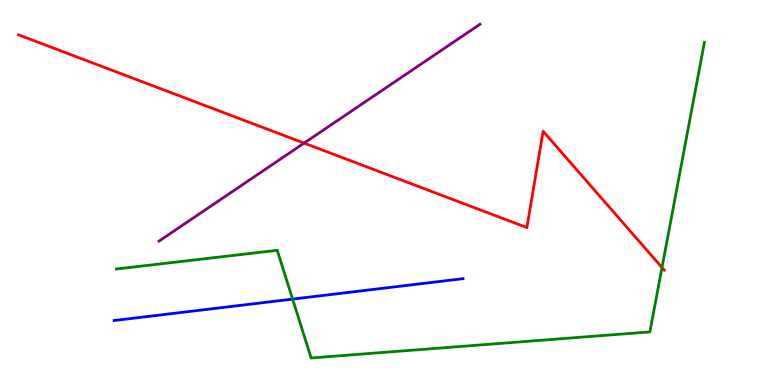[{'lines': ['blue', 'red'], 'intersections': []}, {'lines': ['green', 'red'], 'intersections': [{'x': 8.54, 'y': 3.05}]}, {'lines': ['purple', 'red'], 'intersections': [{'x': 3.92, 'y': 6.28}]}, {'lines': ['blue', 'green'], 'intersections': [{'x': 3.78, 'y': 2.23}]}, {'lines': ['blue', 'purple'], 'intersections': []}, {'lines': ['green', 'purple'], 'intersections': []}]